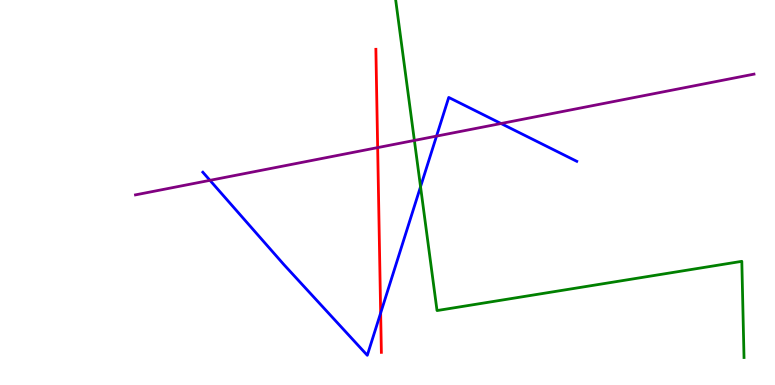[{'lines': ['blue', 'red'], 'intersections': [{'x': 4.91, 'y': 1.87}]}, {'lines': ['green', 'red'], 'intersections': []}, {'lines': ['purple', 'red'], 'intersections': [{'x': 4.87, 'y': 6.17}]}, {'lines': ['blue', 'green'], 'intersections': [{'x': 5.43, 'y': 5.15}]}, {'lines': ['blue', 'purple'], 'intersections': [{'x': 2.71, 'y': 5.32}, {'x': 5.63, 'y': 6.46}, {'x': 6.46, 'y': 6.79}]}, {'lines': ['green', 'purple'], 'intersections': [{'x': 5.35, 'y': 6.35}]}]